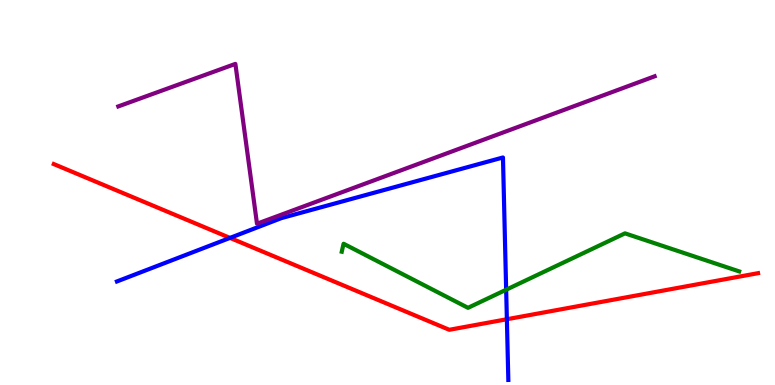[{'lines': ['blue', 'red'], 'intersections': [{'x': 2.97, 'y': 3.82}, {'x': 6.54, 'y': 1.71}]}, {'lines': ['green', 'red'], 'intersections': []}, {'lines': ['purple', 'red'], 'intersections': []}, {'lines': ['blue', 'green'], 'intersections': [{'x': 6.53, 'y': 2.47}]}, {'lines': ['blue', 'purple'], 'intersections': []}, {'lines': ['green', 'purple'], 'intersections': []}]